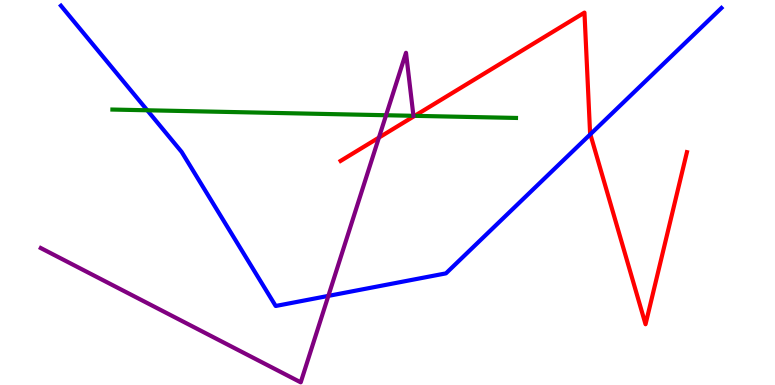[{'lines': ['blue', 'red'], 'intersections': [{'x': 7.62, 'y': 6.51}]}, {'lines': ['green', 'red'], 'intersections': [{'x': 5.35, 'y': 6.99}]}, {'lines': ['purple', 'red'], 'intersections': [{'x': 4.89, 'y': 6.43}]}, {'lines': ['blue', 'green'], 'intersections': [{'x': 1.9, 'y': 7.14}]}, {'lines': ['blue', 'purple'], 'intersections': [{'x': 4.24, 'y': 2.31}]}, {'lines': ['green', 'purple'], 'intersections': [{'x': 4.98, 'y': 7.01}, {'x': 5.33, 'y': 6.99}]}]